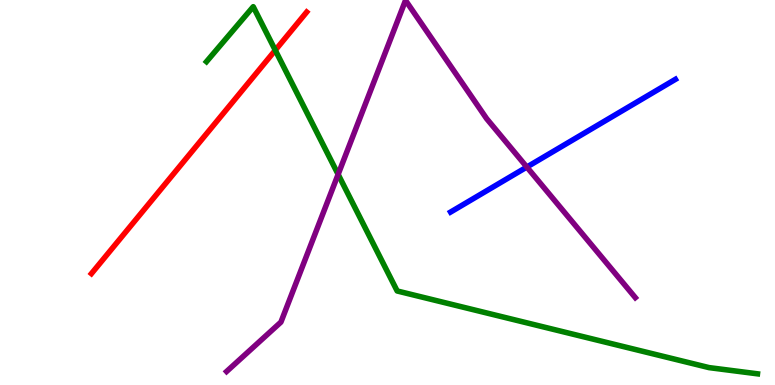[{'lines': ['blue', 'red'], 'intersections': []}, {'lines': ['green', 'red'], 'intersections': [{'x': 3.55, 'y': 8.7}]}, {'lines': ['purple', 'red'], 'intersections': []}, {'lines': ['blue', 'green'], 'intersections': []}, {'lines': ['blue', 'purple'], 'intersections': [{'x': 6.8, 'y': 5.66}]}, {'lines': ['green', 'purple'], 'intersections': [{'x': 4.36, 'y': 5.47}]}]